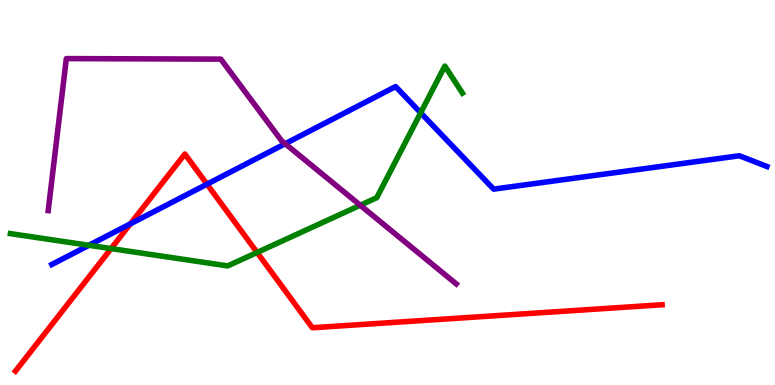[{'lines': ['blue', 'red'], 'intersections': [{'x': 1.68, 'y': 4.19}, {'x': 2.67, 'y': 5.22}]}, {'lines': ['green', 'red'], 'intersections': [{'x': 1.43, 'y': 3.54}, {'x': 3.32, 'y': 3.44}]}, {'lines': ['purple', 'red'], 'intersections': []}, {'lines': ['blue', 'green'], 'intersections': [{'x': 1.15, 'y': 3.63}, {'x': 5.43, 'y': 7.07}]}, {'lines': ['blue', 'purple'], 'intersections': [{'x': 3.68, 'y': 6.27}]}, {'lines': ['green', 'purple'], 'intersections': [{'x': 4.65, 'y': 4.67}]}]